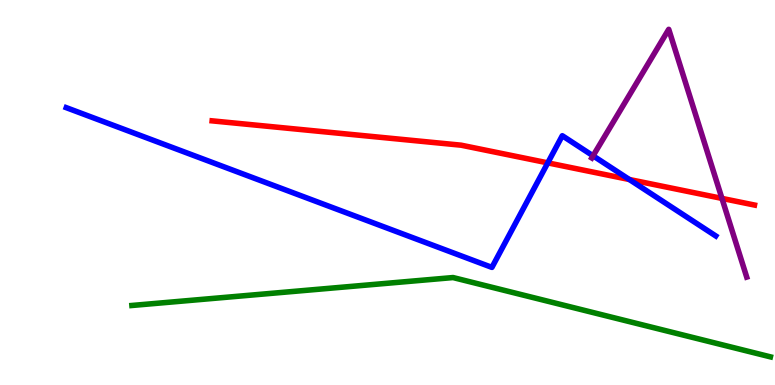[{'lines': ['blue', 'red'], 'intersections': [{'x': 7.07, 'y': 5.77}, {'x': 8.12, 'y': 5.34}]}, {'lines': ['green', 'red'], 'intersections': []}, {'lines': ['purple', 'red'], 'intersections': [{'x': 9.32, 'y': 4.85}]}, {'lines': ['blue', 'green'], 'intersections': []}, {'lines': ['blue', 'purple'], 'intersections': [{'x': 7.65, 'y': 5.95}]}, {'lines': ['green', 'purple'], 'intersections': []}]